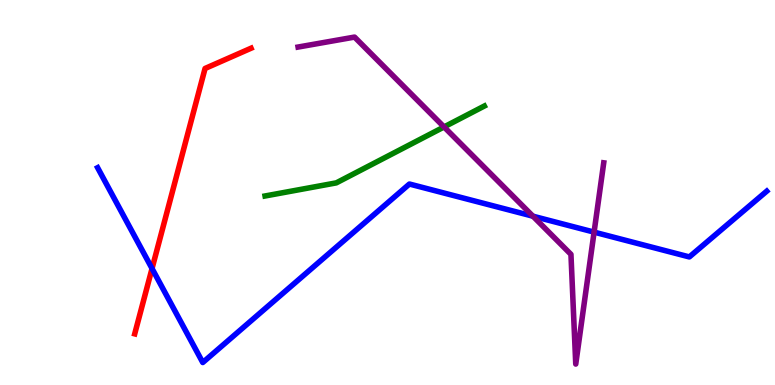[{'lines': ['blue', 'red'], 'intersections': [{'x': 1.96, 'y': 3.03}]}, {'lines': ['green', 'red'], 'intersections': []}, {'lines': ['purple', 'red'], 'intersections': []}, {'lines': ['blue', 'green'], 'intersections': []}, {'lines': ['blue', 'purple'], 'intersections': [{'x': 6.88, 'y': 4.38}, {'x': 7.67, 'y': 3.97}]}, {'lines': ['green', 'purple'], 'intersections': [{'x': 5.73, 'y': 6.7}]}]